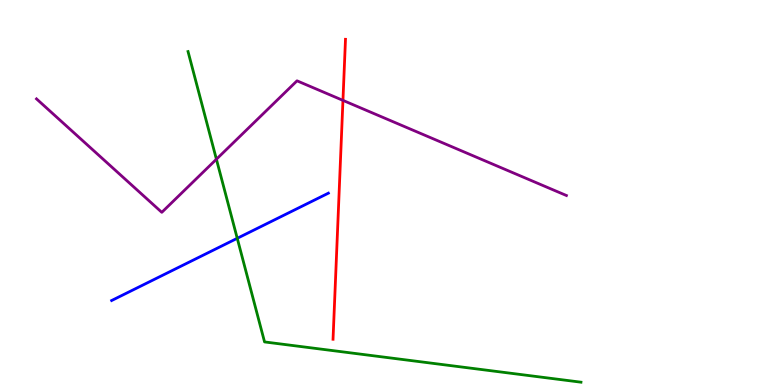[{'lines': ['blue', 'red'], 'intersections': []}, {'lines': ['green', 'red'], 'intersections': []}, {'lines': ['purple', 'red'], 'intersections': [{'x': 4.43, 'y': 7.39}]}, {'lines': ['blue', 'green'], 'intersections': [{'x': 3.06, 'y': 3.81}]}, {'lines': ['blue', 'purple'], 'intersections': []}, {'lines': ['green', 'purple'], 'intersections': [{'x': 2.79, 'y': 5.86}]}]